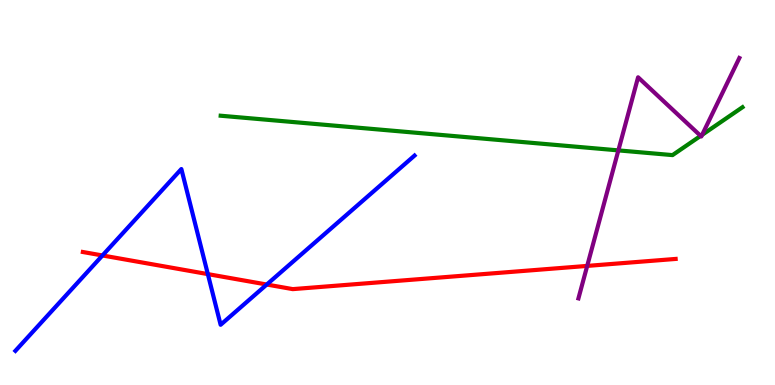[{'lines': ['blue', 'red'], 'intersections': [{'x': 1.32, 'y': 3.36}, {'x': 2.68, 'y': 2.88}, {'x': 3.44, 'y': 2.61}]}, {'lines': ['green', 'red'], 'intersections': []}, {'lines': ['purple', 'red'], 'intersections': [{'x': 7.58, 'y': 3.09}]}, {'lines': ['blue', 'green'], 'intersections': []}, {'lines': ['blue', 'purple'], 'intersections': []}, {'lines': ['green', 'purple'], 'intersections': [{'x': 7.98, 'y': 6.09}, {'x': 9.04, 'y': 6.47}, {'x': 9.06, 'y': 6.5}]}]